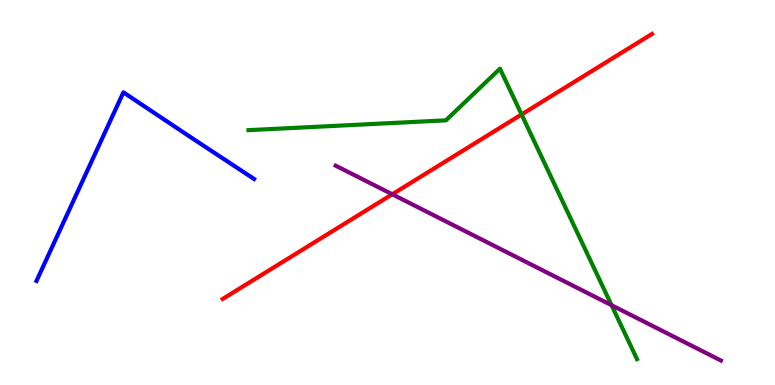[{'lines': ['blue', 'red'], 'intersections': []}, {'lines': ['green', 'red'], 'intersections': [{'x': 6.73, 'y': 7.03}]}, {'lines': ['purple', 'red'], 'intersections': [{'x': 5.06, 'y': 4.95}]}, {'lines': ['blue', 'green'], 'intersections': []}, {'lines': ['blue', 'purple'], 'intersections': []}, {'lines': ['green', 'purple'], 'intersections': [{'x': 7.89, 'y': 2.07}]}]